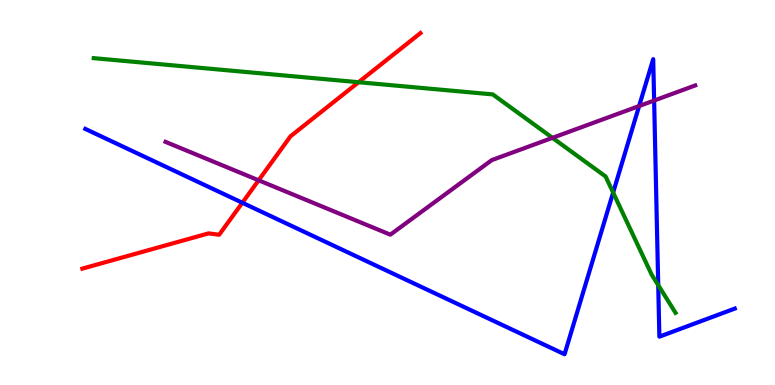[{'lines': ['blue', 'red'], 'intersections': [{'x': 3.13, 'y': 4.73}]}, {'lines': ['green', 'red'], 'intersections': [{'x': 4.63, 'y': 7.86}]}, {'lines': ['purple', 'red'], 'intersections': [{'x': 3.34, 'y': 5.32}]}, {'lines': ['blue', 'green'], 'intersections': [{'x': 7.91, 'y': 5.0}, {'x': 8.49, 'y': 2.59}]}, {'lines': ['blue', 'purple'], 'intersections': [{'x': 8.25, 'y': 7.25}, {'x': 8.44, 'y': 7.39}]}, {'lines': ['green', 'purple'], 'intersections': [{'x': 7.13, 'y': 6.42}]}]